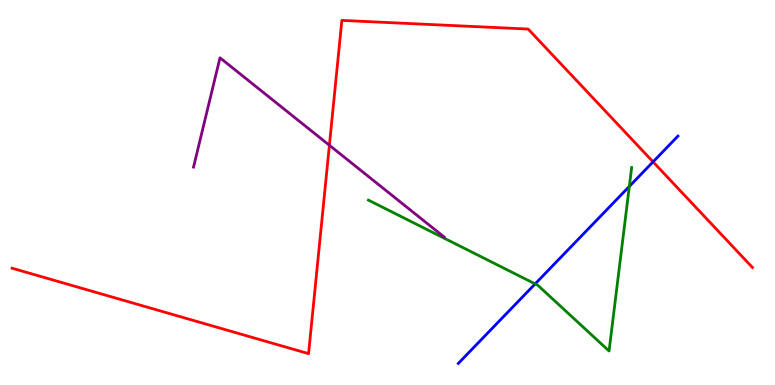[{'lines': ['blue', 'red'], 'intersections': [{'x': 8.43, 'y': 5.8}]}, {'lines': ['green', 'red'], 'intersections': []}, {'lines': ['purple', 'red'], 'intersections': [{'x': 4.25, 'y': 6.23}]}, {'lines': ['blue', 'green'], 'intersections': [{'x': 6.91, 'y': 2.63}, {'x': 8.12, 'y': 5.16}]}, {'lines': ['blue', 'purple'], 'intersections': []}, {'lines': ['green', 'purple'], 'intersections': []}]